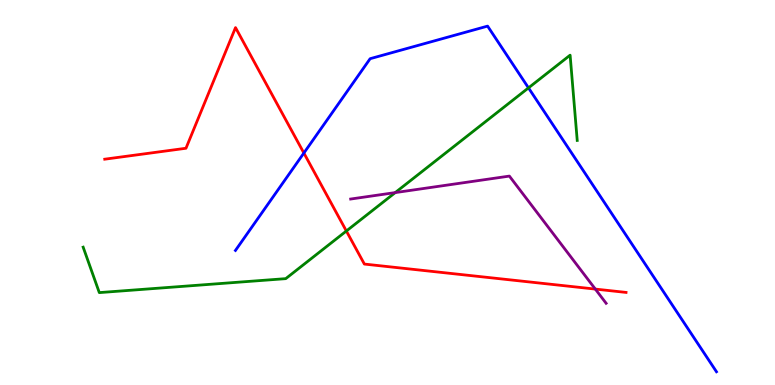[{'lines': ['blue', 'red'], 'intersections': [{'x': 3.92, 'y': 6.03}]}, {'lines': ['green', 'red'], 'intersections': [{'x': 4.47, 'y': 4.0}]}, {'lines': ['purple', 'red'], 'intersections': [{'x': 7.68, 'y': 2.49}]}, {'lines': ['blue', 'green'], 'intersections': [{'x': 6.82, 'y': 7.72}]}, {'lines': ['blue', 'purple'], 'intersections': []}, {'lines': ['green', 'purple'], 'intersections': [{'x': 5.1, 'y': 5.0}]}]